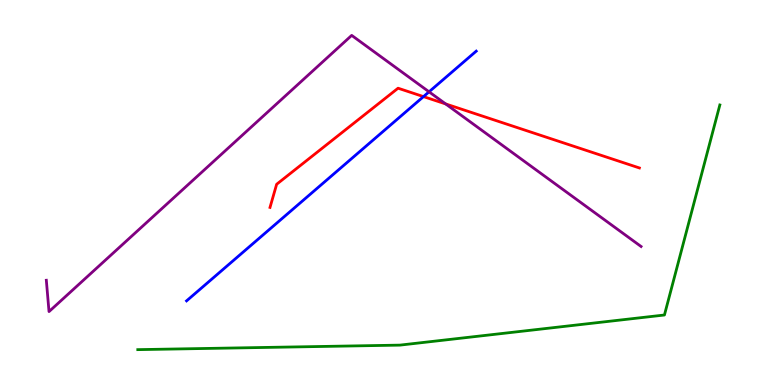[{'lines': ['blue', 'red'], 'intersections': [{'x': 5.46, 'y': 7.49}]}, {'lines': ['green', 'red'], 'intersections': []}, {'lines': ['purple', 'red'], 'intersections': [{'x': 5.75, 'y': 7.3}]}, {'lines': ['blue', 'green'], 'intersections': []}, {'lines': ['blue', 'purple'], 'intersections': [{'x': 5.54, 'y': 7.62}]}, {'lines': ['green', 'purple'], 'intersections': []}]